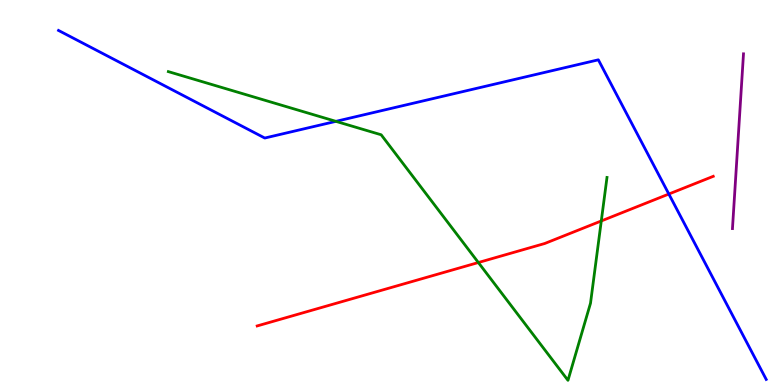[{'lines': ['blue', 'red'], 'intersections': [{'x': 8.63, 'y': 4.96}]}, {'lines': ['green', 'red'], 'intersections': [{'x': 6.17, 'y': 3.18}, {'x': 7.76, 'y': 4.26}]}, {'lines': ['purple', 'red'], 'intersections': []}, {'lines': ['blue', 'green'], 'intersections': [{'x': 4.33, 'y': 6.85}]}, {'lines': ['blue', 'purple'], 'intersections': []}, {'lines': ['green', 'purple'], 'intersections': []}]